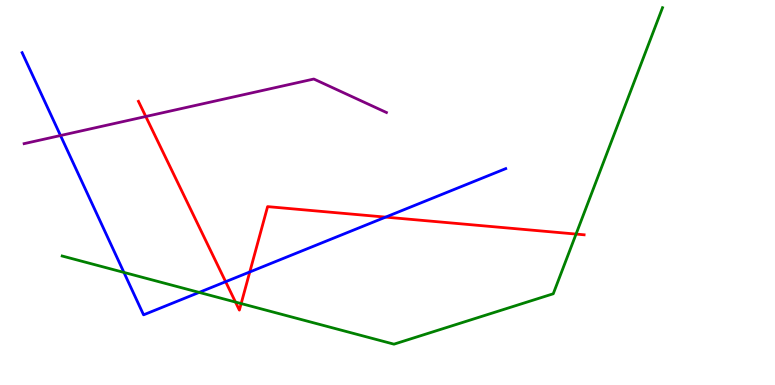[{'lines': ['blue', 'red'], 'intersections': [{'x': 2.91, 'y': 2.68}, {'x': 3.22, 'y': 2.94}, {'x': 4.98, 'y': 4.36}]}, {'lines': ['green', 'red'], 'intersections': [{'x': 3.04, 'y': 2.15}, {'x': 3.11, 'y': 2.12}, {'x': 7.43, 'y': 3.92}]}, {'lines': ['purple', 'red'], 'intersections': [{'x': 1.88, 'y': 6.97}]}, {'lines': ['blue', 'green'], 'intersections': [{'x': 1.6, 'y': 2.92}, {'x': 2.57, 'y': 2.41}]}, {'lines': ['blue', 'purple'], 'intersections': [{'x': 0.781, 'y': 6.48}]}, {'lines': ['green', 'purple'], 'intersections': []}]